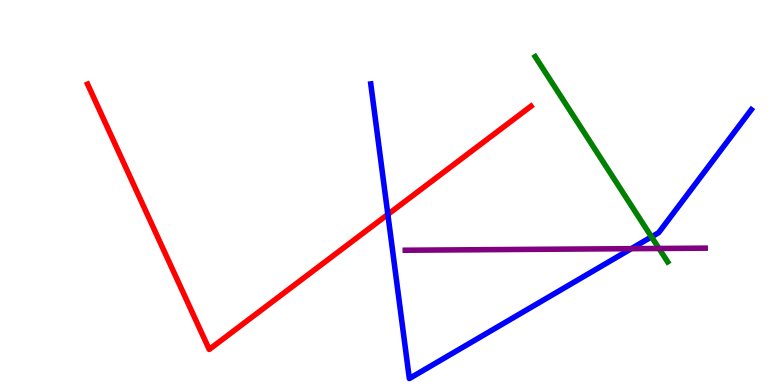[{'lines': ['blue', 'red'], 'intersections': [{'x': 5.0, 'y': 4.43}]}, {'lines': ['green', 'red'], 'intersections': []}, {'lines': ['purple', 'red'], 'intersections': []}, {'lines': ['blue', 'green'], 'intersections': [{'x': 8.41, 'y': 3.85}]}, {'lines': ['blue', 'purple'], 'intersections': [{'x': 8.15, 'y': 3.54}]}, {'lines': ['green', 'purple'], 'intersections': [{'x': 8.5, 'y': 3.55}]}]